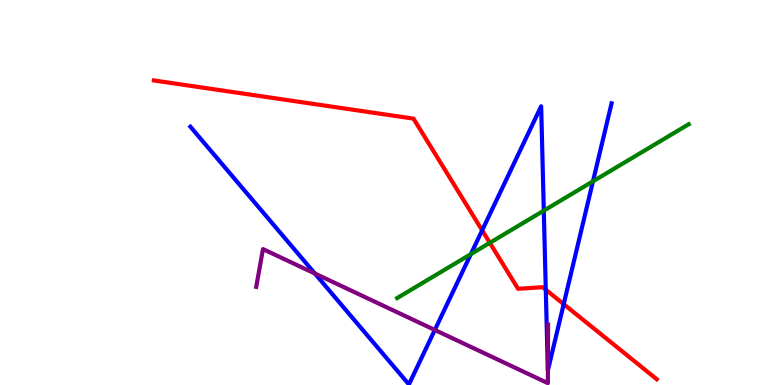[{'lines': ['blue', 'red'], 'intersections': [{'x': 6.22, 'y': 4.02}, {'x': 7.04, 'y': 2.48}, {'x': 7.27, 'y': 2.1}]}, {'lines': ['green', 'red'], 'intersections': [{'x': 6.32, 'y': 3.69}]}, {'lines': ['purple', 'red'], 'intersections': []}, {'lines': ['blue', 'green'], 'intersections': [{'x': 6.08, 'y': 3.4}, {'x': 7.02, 'y': 4.53}, {'x': 7.65, 'y': 5.29}]}, {'lines': ['blue', 'purple'], 'intersections': [{'x': 4.06, 'y': 2.9}, {'x': 5.61, 'y': 1.43}, {'x': 7.07, 'y': 0.384}]}, {'lines': ['green', 'purple'], 'intersections': []}]